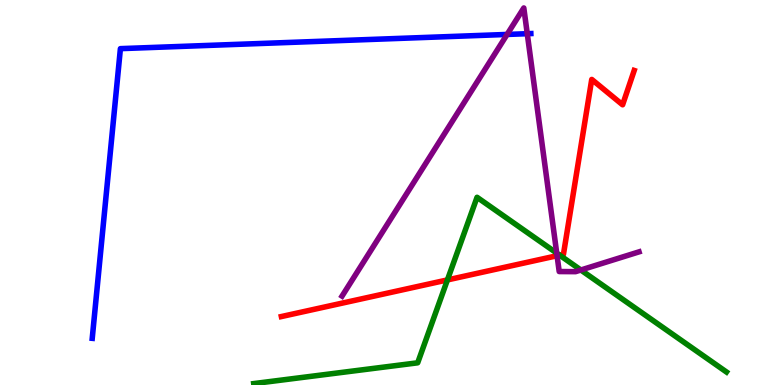[{'lines': ['blue', 'red'], 'intersections': []}, {'lines': ['green', 'red'], 'intersections': [{'x': 5.77, 'y': 2.73}, {'x': 7.22, 'y': 3.37}]}, {'lines': ['purple', 'red'], 'intersections': [{'x': 7.19, 'y': 3.36}]}, {'lines': ['blue', 'green'], 'intersections': []}, {'lines': ['blue', 'purple'], 'intersections': [{'x': 6.54, 'y': 9.11}, {'x': 6.8, 'y': 9.12}]}, {'lines': ['green', 'purple'], 'intersections': [{'x': 7.18, 'y': 3.43}, {'x': 7.49, 'y': 2.99}]}]